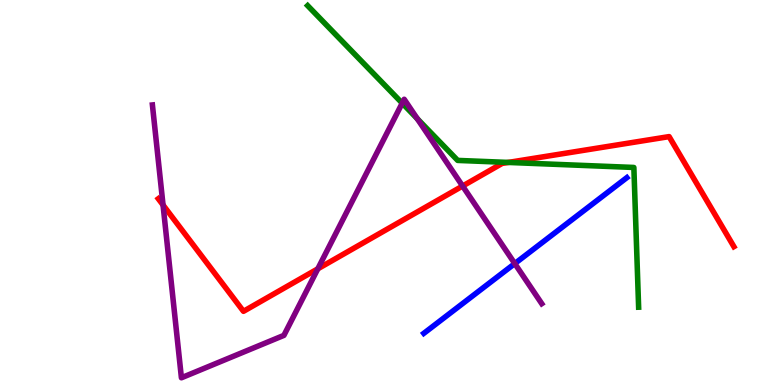[{'lines': ['blue', 'red'], 'intersections': []}, {'lines': ['green', 'red'], 'intersections': [{'x': 6.56, 'y': 5.78}]}, {'lines': ['purple', 'red'], 'intersections': [{'x': 2.1, 'y': 4.67}, {'x': 4.1, 'y': 3.02}, {'x': 5.97, 'y': 5.17}]}, {'lines': ['blue', 'green'], 'intersections': []}, {'lines': ['blue', 'purple'], 'intersections': [{'x': 6.64, 'y': 3.15}]}, {'lines': ['green', 'purple'], 'intersections': [{'x': 5.19, 'y': 7.32}, {'x': 5.38, 'y': 6.92}]}]